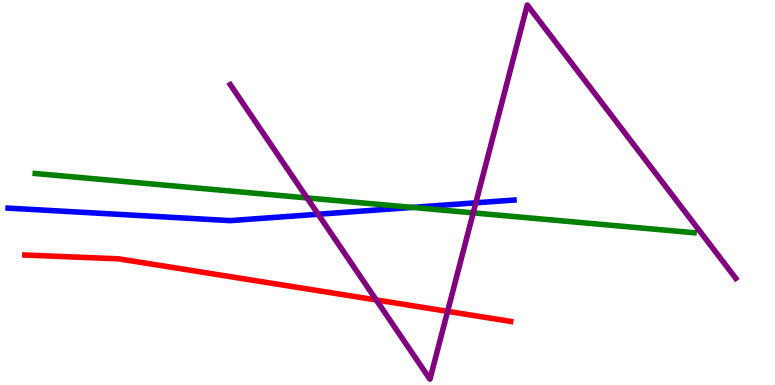[{'lines': ['blue', 'red'], 'intersections': []}, {'lines': ['green', 'red'], 'intersections': []}, {'lines': ['purple', 'red'], 'intersections': [{'x': 4.85, 'y': 2.21}, {'x': 5.78, 'y': 1.91}]}, {'lines': ['blue', 'green'], 'intersections': [{'x': 5.32, 'y': 4.61}]}, {'lines': ['blue', 'purple'], 'intersections': [{'x': 4.11, 'y': 4.44}, {'x': 6.14, 'y': 4.73}]}, {'lines': ['green', 'purple'], 'intersections': [{'x': 3.96, 'y': 4.86}, {'x': 6.11, 'y': 4.47}]}]